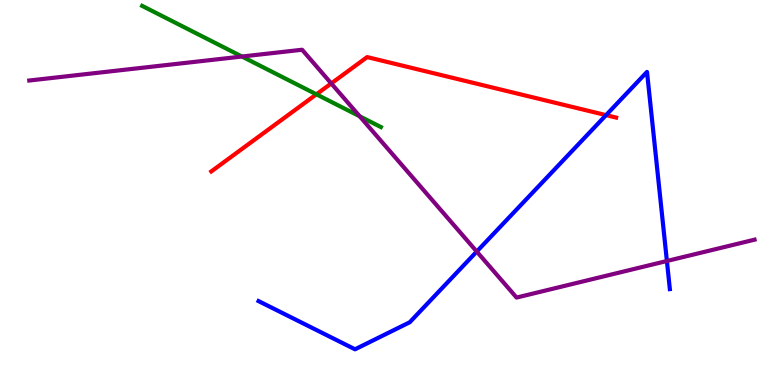[{'lines': ['blue', 'red'], 'intersections': [{'x': 7.82, 'y': 7.01}]}, {'lines': ['green', 'red'], 'intersections': [{'x': 4.08, 'y': 7.55}]}, {'lines': ['purple', 'red'], 'intersections': [{'x': 4.27, 'y': 7.83}]}, {'lines': ['blue', 'green'], 'intersections': []}, {'lines': ['blue', 'purple'], 'intersections': [{'x': 6.15, 'y': 3.47}, {'x': 8.61, 'y': 3.22}]}, {'lines': ['green', 'purple'], 'intersections': [{'x': 3.12, 'y': 8.53}, {'x': 4.64, 'y': 6.98}]}]